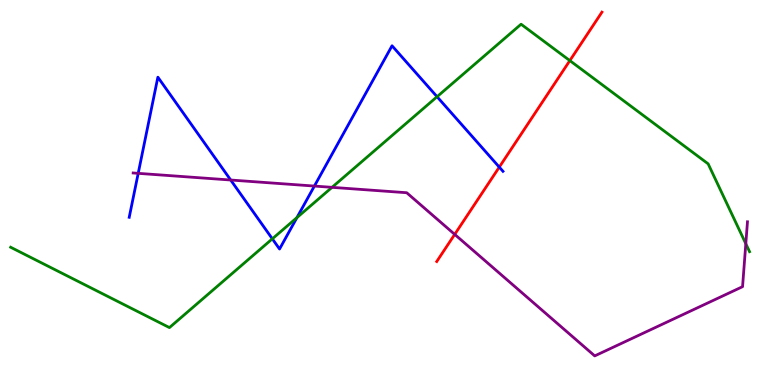[{'lines': ['blue', 'red'], 'intersections': [{'x': 6.44, 'y': 5.66}]}, {'lines': ['green', 'red'], 'intersections': [{'x': 7.35, 'y': 8.43}]}, {'lines': ['purple', 'red'], 'intersections': [{'x': 5.87, 'y': 3.91}]}, {'lines': ['blue', 'green'], 'intersections': [{'x': 3.51, 'y': 3.8}, {'x': 3.83, 'y': 4.35}, {'x': 5.64, 'y': 7.49}]}, {'lines': ['blue', 'purple'], 'intersections': [{'x': 1.78, 'y': 5.5}, {'x': 2.98, 'y': 5.32}, {'x': 4.06, 'y': 5.17}]}, {'lines': ['green', 'purple'], 'intersections': [{'x': 4.28, 'y': 5.13}, {'x': 9.62, 'y': 3.67}]}]